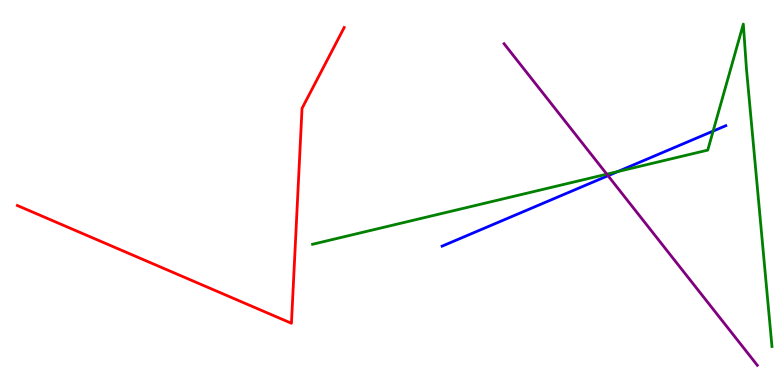[{'lines': ['blue', 'red'], 'intersections': []}, {'lines': ['green', 'red'], 'intersections': []}, {'lines': ['purple', 'red'], 'intersections': []}, {'lines': ['blue', 'green'], 'intersections': [{'x': 7.97, 'y': 5.54}, {'x': 9.2, 'y': 6.6}]}, {'lines': ['blue', 'purple'], 'intersections': [{'x': 7.85, 'y': 5.44}]}, {'lines': ['green', 'purple'], 'intersections': [{'x': 7.83, 'y': 5.48}]}]